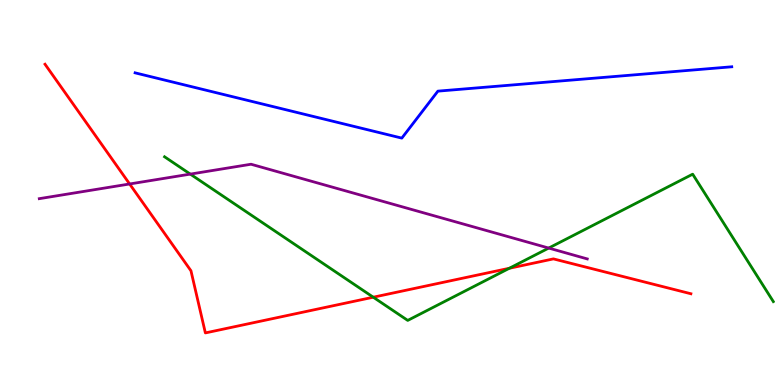[{'lines': ['blue', 'red'], 'intersections': []}, {'lines': ['green', 'red'], 'intersections': [{'x': 4.82, 'y': 2.28}, {'x': 6.57, 'y': 3.03}]}, {'lines': ['purple', 'red'], 'intersections': [{'x': 1.67, 'y': 5.22}]}, {'lines': ['blue', 'green'], 'intersections': []}, {'lines': ['blue', 'purple'], 'intersections': []}, {'lines': ['green', 'purple'], 'intersections': [{'x': 2.46, 'y': 5.48}, {'x': 7.08, 'y': 3.56}]}]